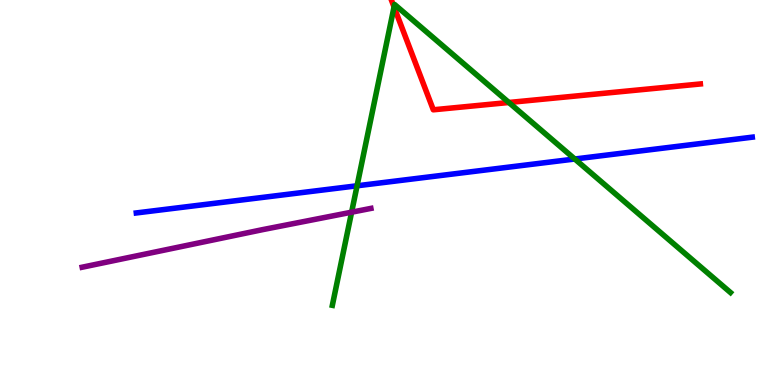[{'lines': ['blue', 'red'], 'intersections': []}, {'lines': ['green', 'red'], 'intersections': [{'x': 5.08, 'y': 9.82}, {'x': 6.57, 'y': 7.34}]}, {'lines': ['purple', 'red'], 'intersections': []}, {'lines': ['blue', 'green'], 'intersections': [{'x': 4.61, 'y': 5.17}, {'x': 7.42, 'y': 5.87}]}, {'lines': ['blue', 'purple'], 'intersections': []}, {'lines': ['green', 'purple'], 'intersections': [{'x': 4.54, 'y': 4.49}]}]